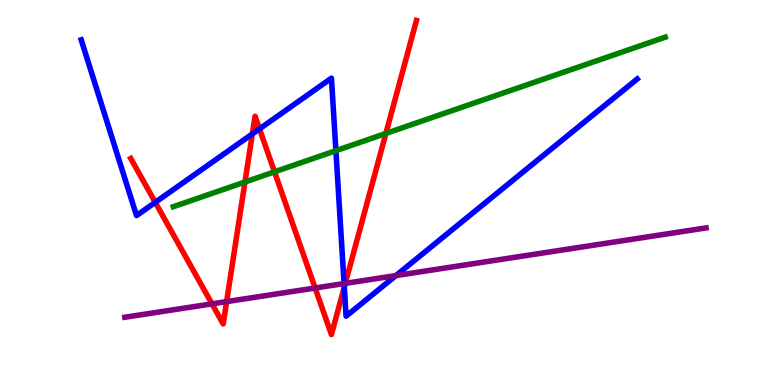[{'lines': ['blue', 'red'], 'intersections': [{'x': 2.0, 'y': 4.74}, {'x': 3.26, 'y': 6.52}, {'x': 3.35, 'y': 6.65}, {'x': 4.44, 'y': 2.54}]}, {'lines': ['green', 'red'], 'intersections': [{'x': 3.16, 'y': 5.27}, {'x': 3.54, 'y': 5.54}, {'x': 4.98, 'y': 6.53}]}, {'lines': ['purple', 'red'], 'intersections': [{'x': 2.74, 'y': 2.11}, {'x': 2.92, 'y': 2.17}, {'x': 4.07, 'y': 2.52}, {'x': 4.46, 'y': 2.64}]}, {'lines': ['blue', 'green'], 'intersections': [{'x': 4.33, 'y': 6.09}]}, {'lines': ['blue', 'purple'], 'intersections': [{'x': 4.44, 'y': 2.64}, {'x': 5.11, 'y': 2.84}]}, {'lines': ['green', 'purple'], 'intersections': []}]